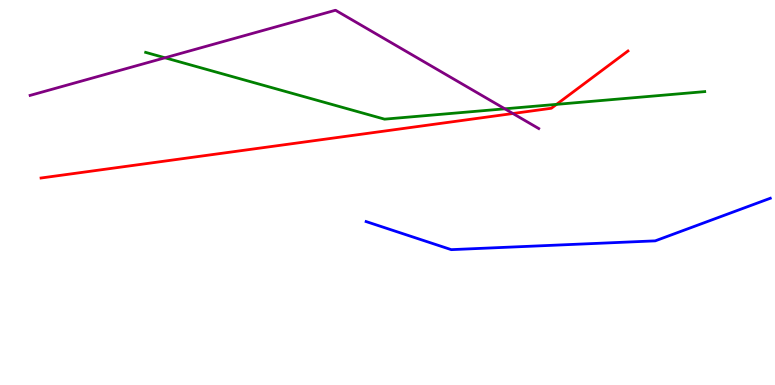[{'lines': ['blue', 'red'], 'intersections': []}, {'lines': ['green', 'red'], 'intersections': [{'x': 7.18, 'y': 7.29}]}, {'lines': ['purple', 'red'], 'intersections': [{'x': 6.62, 'y': 7.05}]}, {'lines': ['blue', 'green'], 'intersections': []}, {'lines': ['blue', 'purple'], 'intersections': []}, {'lines': ['green', 'purple'], 'intersections': [{'x': 2.13, 'y': 8.5}, {'x': 6.51, 'y': 7.17}]}]